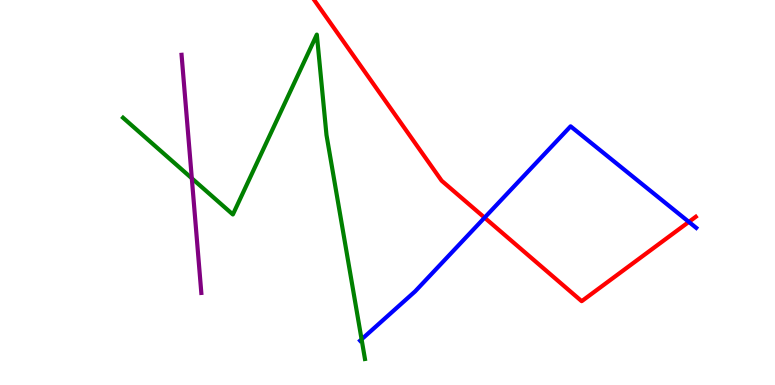[{'lines': ['blue', 'red'], 'intersections': [{'x': 6.25, 'y': 4.35}, {'x': 8.89, 'y': 4.24}]}, {'lines': ['green', 'red'], 'intersections': []}, {'lines': ['purple', 'red'], 'intersections': []}, {'lines': ['blue', 'green'], 'intersections': [{'x': 4.67, 'y': 1.19}]}, {'lines': ['blue', 'purple'], 'intersections': []}, {'lines': ['green', 'purple'], 'intersections': [{'x': 2.48, 'y': 5.37}]}]